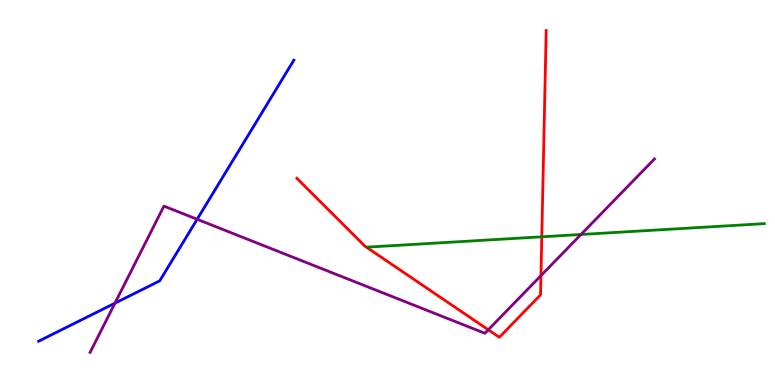[{'lines': ['blue', 'red'], 'intersections': []}, {'lines': ['green', 'red'], 'intersections': [{'x': 6.99, 'y': 3.85}]}, {'lines': ['purple', 'red'], 'intersections': [{'x': 6.3, 'y': 1.43}, {'x': 6.98, 'y': 2.84}]}, {'lines': ['blue', 'green'], 'intersections': []}, {'lines': ['blue', 'purple'], 'intersections': [{'x': 1.48, 'y': 2.13}, {'x': 2.54, 'y': 4.3}]}, {'lines': ['green', 'purple'], 'intersections': [{'x': 7.5, 'y': 3.91}]}]